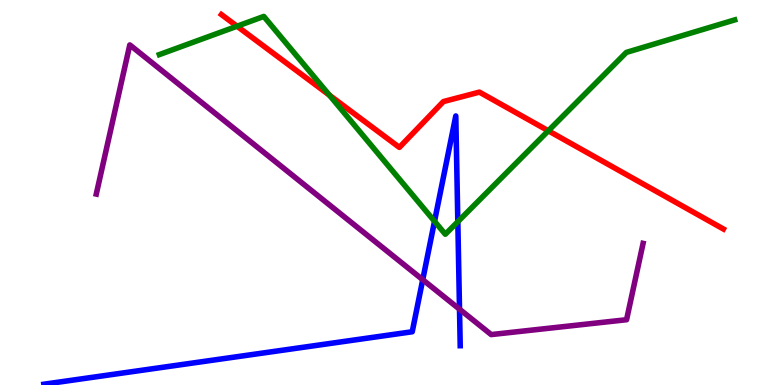[{'lines': ['blue', 'red'], 'intersections': []}, {'lines': ['green', 'red'], 'intersections': [{'x': 3.06, 'y': 9.32}, {'x': 4.25, 'y': 7.53}, {'x': 7.08, 'y': 6.6}]}, {'lines': ['purple', 'red'], 'intersections': []}, {'lines': ['blue', 'green'], 'intersections': [{'x': 5.61, 'y': 4.25}, {'x': 5.91, 'y': 4.24}]}, {'lines': ['blue', 'purple'], 'intersections': [{'x': 5.45, 'y': 2.73}, {'x': 5.93, 'y': 1.97}]}, {'lines': ['green', 'purple'], 'intersections': []}]